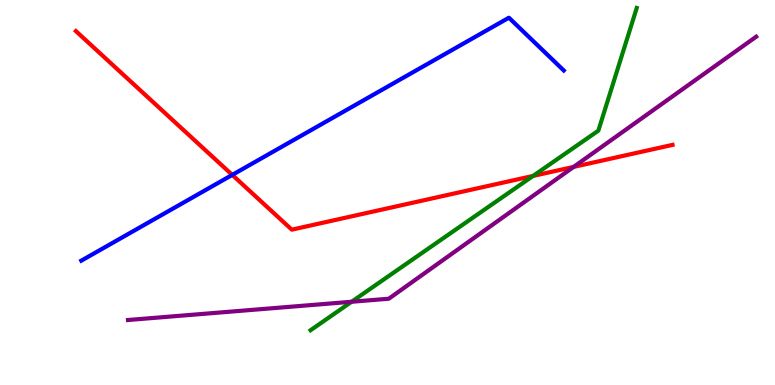[{'lines': ['blue', 'red'], 'intersections': [{'x': 3.0, 'y': 5.46}]}, {'lines': ['green', 'red'], 'intersections': [{'x': 6.88, 'y': 5.43}]}, {'lines': ['purple', 'red'], 'intersections': [{'x': 7.4, 'y': 5.66}]}, {'lines': ['blue', 'green'], 'intersections': []}, {'lines': ['blue', 'purple'], 'intersections': []}, {'lines': ['green', 'purple'], 'intersections': [{'x': 4.54, 'y': 2.16}]}]